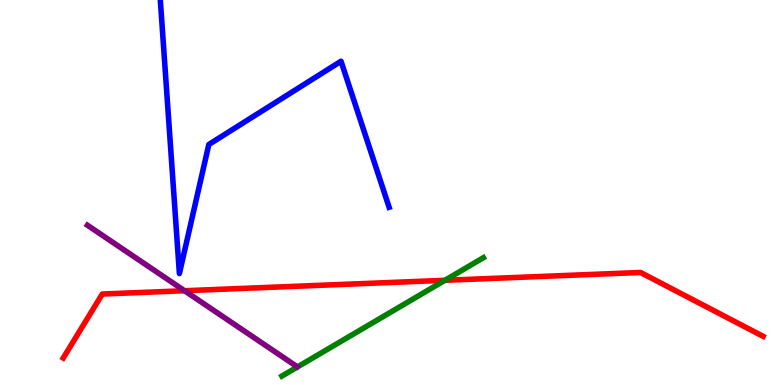[{'lines': ['blue', 'red'], 'intersections': []}, {'lines': ['green', 'red'], 'intersections': [{'x': 5.74, 'y': 2.72}]}, {'lines': ['purple', 'red'], 'intersections': [{'x': 2.38, 'y': 2.45}]}, {'lines': ['blue', 'green'], 'intersections': []}, {'lines': ['blue', 'purple'], 'intersections': []}, {'lines': ['green', 'purple'], 'intersections': []}]